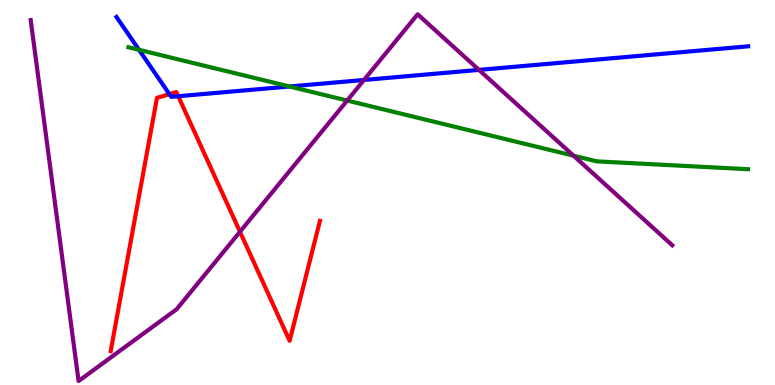[{'lines': ['blue', 'red'], 'intersections': [{'x': 2.19, 'y': 7.55}, {'x': 2.3, 'y': 7.5}]}, {'lines': ['green', 'red'], 'intersections': []}, {'lines': ['purple', 'red'], 'intersections': [{'x': 3.1, 'y': 3.98}]}, {'lines': ['blue', 'green'], 'intersections': [{'x': 1.79, 'y': 8.71}, {'x': 3.74, 'y': 7.75}]}, {'lines': ['blue', 'purple'], 'intersections': [{'x': 4.7, 'y': 7.92}, {'x': 6.18, 'y': 8.18}]}, {'lines': ['green', 'purple'], 'intersections': [{'x': 4.48, 'y': 7.39}, {'x': 7.4, 'y': 5.96}]}]